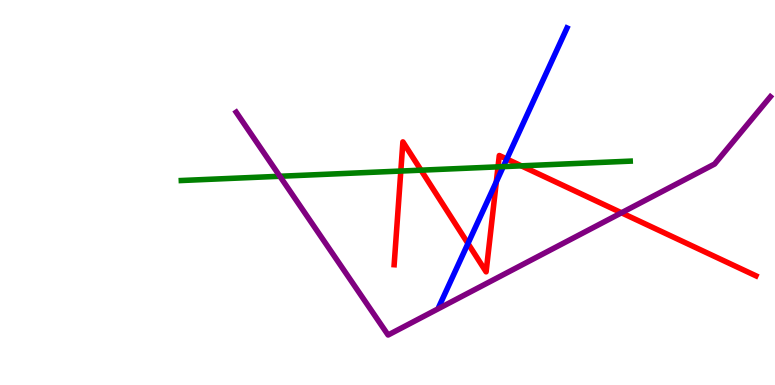[{'lines': ['blue', 'red'], 'intersections': [{'x': 6.04, 'y': 3.68}, {'x': 6.4, 'y': 5.28}, {'x': 6.54, 'y': 5.87}]}, {'lines': ['green', 'red'], 'intersections': [{'x': 5.17, 'y': 5.56}, {'x': 5.43, 'y': 5.58}, {'x': 6.43, 'y': 5.67}, {'x': 6.73, 'y': 5.69}]}, {'lines': ['purple', 'red'], 'intersections': [{'x': 8.02, 'y': 4.47}]}, {'lines': ['blue', 'green'], 'intersections': [{'x': 6.49, 'y': 5.67}]}, {'lines': ['blue', 'purple'], 'intersections': []}, {'lines': ['green', 'purple'], 'intersections': [{'x': 3.61, 'y': 5.42}]}]